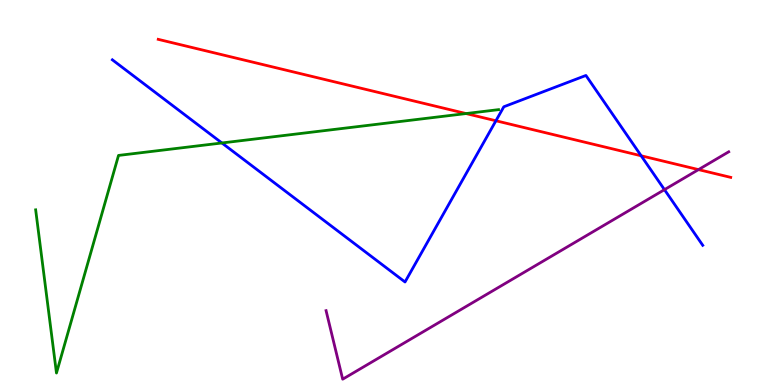[{'lines': ['blue', 'red'], 'intersections': [{'x': 6.4, 'y': 6.86}, {'x': 8.27, 'y': 5.95}]}, {'lines': ['green', 'red'], 'intersections': [{'x': 6.01, 'y': 7.05}]}, {'lines': ['purple', 'red'], 'intersections': [{'x': 9.01, 'y': 5.59}]}, {'lines': ['blue', 'green'], 'intersections': [{'x': 2.86, 'y': 6.29}]}, {'lines': ['blue', 'purple'], 'intersections': [{'x': 8.57, 'y': 5.07}]}, {'lines': ['green', 'purple'], 'intersections': []}]